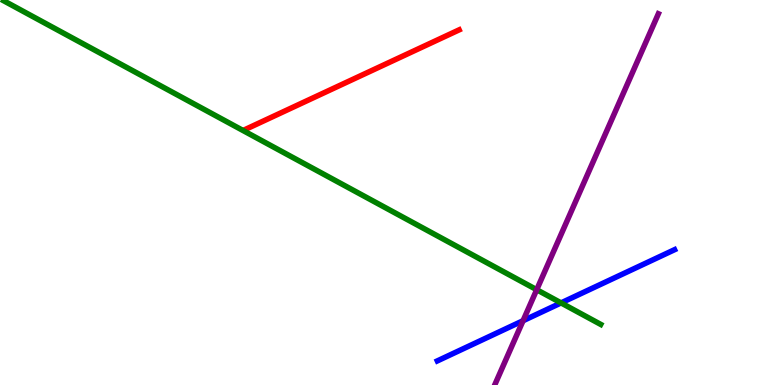[{'lines': ['blue', 'red'], 'intersections': []}, {'lines': ['green', 'red'], 'intersections': []}, {'lines': ['purple', 'red'], 'intersections': []}, {'lines': ['blue', 'green'], 'intersections': [{'x': 7.24, 'y': 2.13}]}, {'lines': ['blue', 'purple'], 'intersections': [{'x': 6.75, 'y': 1.67}]}, {'lines': ['green', 'purple'], 'intersections': [{'x': 6.93, 'y': 2.48}]}]